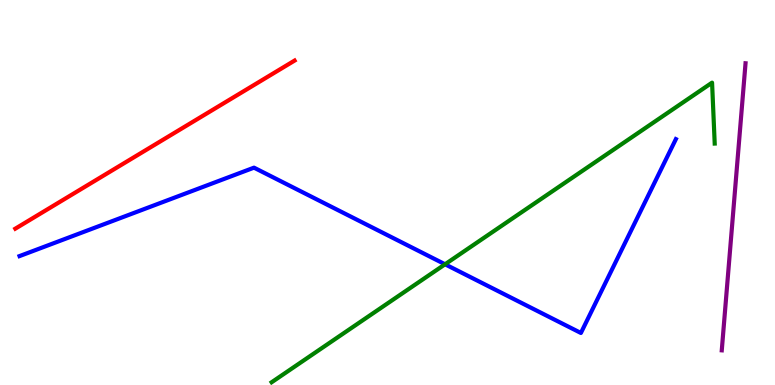[{'lines': ['blue', 'red'], 'intersections': []}, {'lines': ['green', 'red'], 'intersections': []}, {'lines': ['purple', 'red'], 'intersections': []}, {'lines': ['blue', 'green'], 'intersections': [{'x': 5.74, 'y': 3.14}]}, {'lines': ['blue', 'purple'], 'intersections': []}, {'lines': ['green', 'purple'], 'intersections': []}]